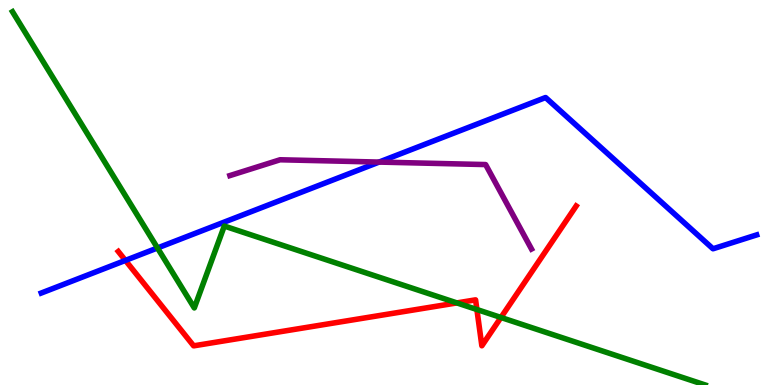[{'lines': ['blue', 'red'], 'intersections': [{'x': 1.62, 'y': 3.24}]}, {'lines': ['green', 'red'], 'intersections': [{'x': 5.9, 'y': 2.13}, {'x': 6.15, 'y': 1.96}, {'x': 6.46, 'y': 1.75}]}, {'lines': ['purple', 'red'], 'intersections': []}, {'lines': ['blue', 'green'], 'intersections': [{'x': 2.03, 'y': 3.56}]}, {'lines': ['blue', 'purple'], 'intersections': [{'x': 4.89, 'y': 5.79}]}, {'lines': ['green', 'purple'], 'intersections': []}]